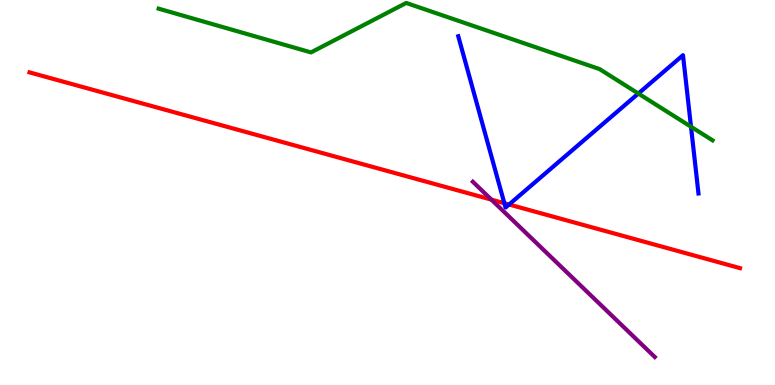[{'lines': ['blue', 'red'], 'intersections': [{'x': 6.51, 'y': 4.72}, {'x': 6.57, 'y': 4.69}]}, {'lines': ['green', 'red'], 'intersections': []}, {'lines': ['purple', 'red'], 'intersections': [{'x': 6.34, 'y': 4.81}]}, {'lines': ['blue', 'green'], 'intersections': [{'x': 8.24, 'y': 7.57}, {'x': 8.92, 'y': 6.71}]}, {'lines': ['blue', 'purple'], 'intersections': []}, {'lines': ['green', 'purple'], 'intersections': []}]